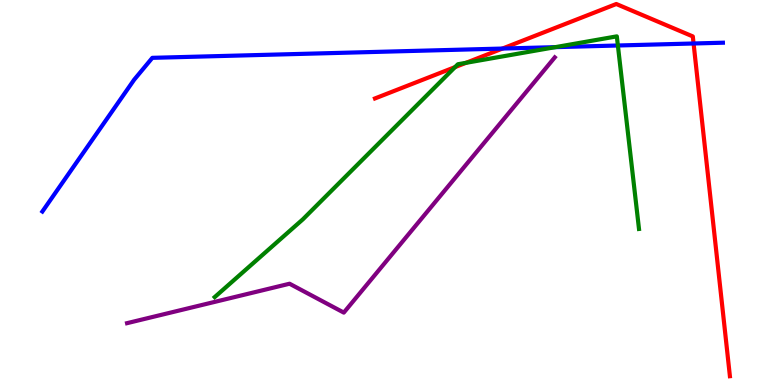[{'lines': ['blue', 'red'], 'intersections': [{'x': 6.48, 'y': 8.74}, {'x': 8.95, 'y': 8.87}]}, {'lines': ['green', 'red'], 'intersections': [{'x': 5.87, 'y': 8.26}, {'x': 6.01, 'y': 8.37}]}, {'lines': ['purple', 'red'], 'intersections': []}, {'lines': ['blue', 'green'], 'intersections': [{'x': 7.17, 'y': 8.78}, {'x': 7.97, 'y': 8.82}]}, {'lines': ['blue', 'purple'], 'intersections': []}, {'lines': ['green', 'purple'], 'intersections': []}]